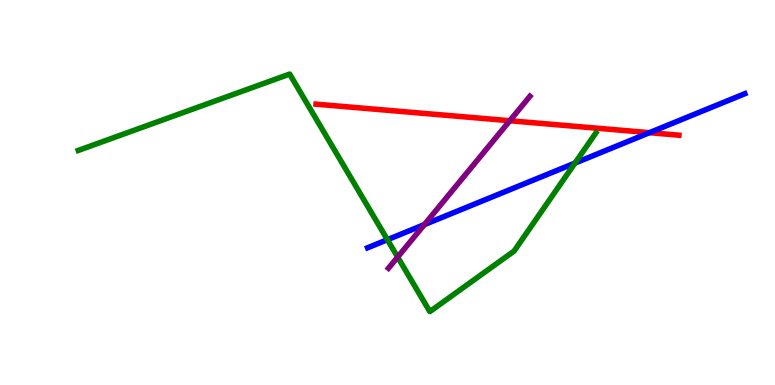[{'lines': ['blue', 'red'], 'intersections': [{'x': 8.38, 'y': 6.55}]}, {'lines': ['green', 'red'], 'intersections': []}, {'lines': ['purple', 'red'], 'intersections': [{'x': 6.58, 'y': 6.86}]}, {'lines': ['blue', 'green'], 'intersections': [{'x': 5.0, 'y': 3.77}, {'x': 7.42, 'y': 5.76}]}, {'lines': ['blue', 'purple'], 'intersections': [{'x': 5.48, 'y': 4.17}]}, {'lines': ['green', 'purple'], 'intersections': [{'x': 5.13, 'y': 3.32}]}]